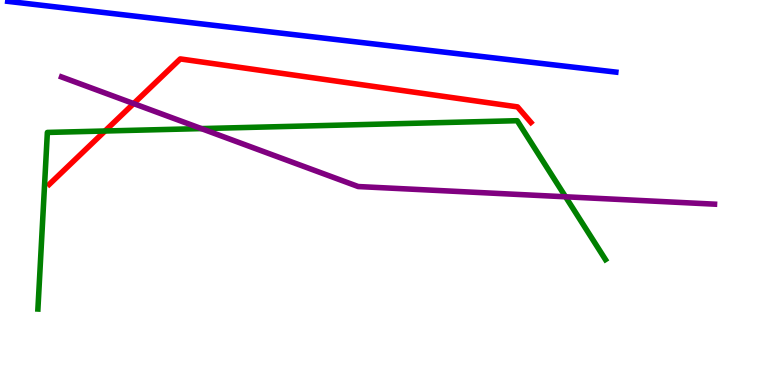[{'lines': ['blue', 'red'], 'intersections': []}, {'lines': ['green', 'red'], 'intersections': [{'x': 1.35, 'y': 6.6}]}, {'lines': ['purple', 'red'], 'intersections': [{'x': 1.72, 'y': 7.31}]}, {'lines': ['blue', 'green'], 'intersections': []}, {'lines': ['blue', 'purple'], 'intersections': []}, {'lines': ['green', 'purple'], 'intersections': [{'x': 2.6, 'y': 6.66}, {'x': 7.3, 'y': 4.89}]}]